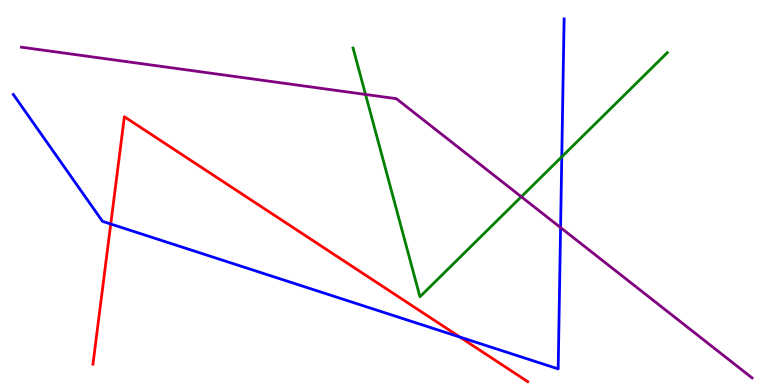[{'lines': ['blue', 'red'], 'intersections': [{'x': 1.43, 'y': 4.18}, {'x': 5.93, 'y': 1.25}]}, {'lines': ['green', 'red'], 'intersections': []}, {'lines': ['purple', 'red'], 'intersections': []}, {'lines': ['blue', 'green'], 'intersections': [{'x': 7.25, 'y': 5.93}]}, {'lines': ['blue', 'purple'], 'intersections': [{'x': 7.23, 'y': 4.09}]}, {'lines': ['green', 'purple'], 'intersections': [{'x': 4.72, 'y': 7.55}, {'x': 6.73, 'y': 4.89}]}]